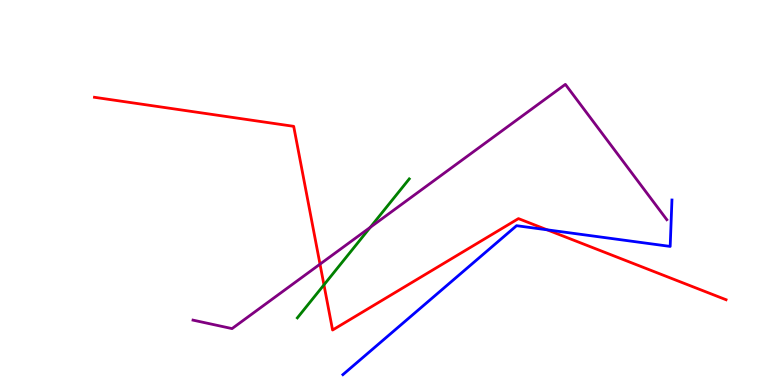[{'lines': ['blue', 'red'], 'intersections': [{'x': 7.06, 'y': 4.03}]}, {'lines': ['green', 'red'], 'intersections': [{'x': 4.18, 'y': 2.6}]}, {'lines': ['purple', 'red'], 'intersections': [{'x': 4.13, 'y': 3.14}]}, {'lines': ['blue', 'green'], 'intersections': []}, {'lines': ['blue', 'purple'], 'intersections': []}, {'lines': ['green', 'purple'], 'intersections': [{'x': 4.78, 'y': 4.1}]}]